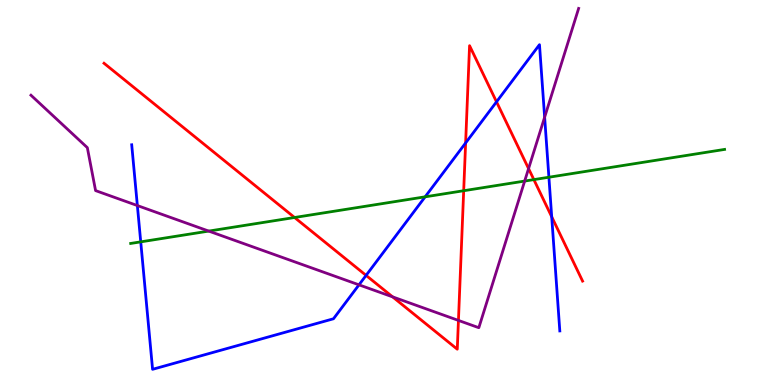[{'lines': ['blue', 'red'], 'intersections': [{'x': 4.72, 'y': 2.85}, {'x': 6.01, 'y': 6.29}, {'x': 6.41, 'y': 7.35}, {'x': 7.12, 'y': 4.37}]}, {'lines': ['green', 'red'], 'intersections': [{'x': 3.8, 'y': 4.35}, {'x': 5.98, 'y': 5.05}, {'x': 6.89, 'y': 5.33}]}, {'lines': ['purple', 'red'], 'intersections': [{'x': 5.07, 'y': 2.29}, {'x': 5.92, 'y': 1.68}, {'x': 6.82, 'y': 5.62}]}, {'lines': ['blue', 'green'], 'intersections': [{'x': 1.82, 'y': 3.72}, {'x': 5.49, 'y': 4.89}, {'x': 7.08, 'y': 5.4}]}, {'lines': ['blue', 'purple'], 'intersections': [{'x': 1.77, 'y': 4.66}, {'x': 4.63, 'y': 2.6}, {'x': 7.03, 'y': 6.96}]}, {'lines': ['green', 'purple'], 'intersections': [{'x': 2.69, 'y': 4.0}, {'x': 6.77, 'y': 5.3}]}]